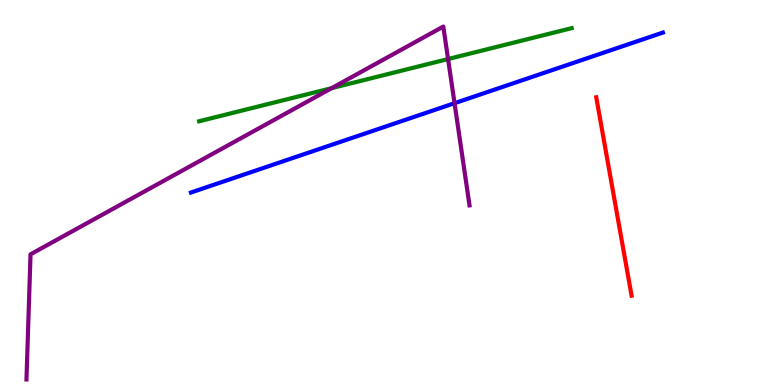[{'lines': ['blue', 'red'], 'intersections': []}, {'lines': ['green', 'red'], 'intersections': []}, {'lines': ['purple', 'red'], 'intersections': []}, {'lines': ['blue', 'green'], 'intersections': []}, {'lines': ['blue', 'purple'], 'intersections': [{'x': 5.86, 'y': 7.32}]}, {'lines': ['green', 'purple'], 'intersections': [{'x': 4.28, 'y': 7.71}, {'x': 5.78, 'y': 8.47}]}]